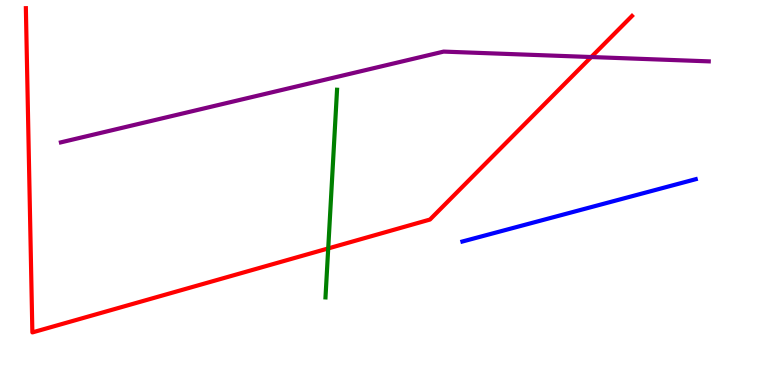[{'lines': ['blue', 'red'], 'intersections': []}, {'lines': ['green', 'red'], 'intersections': [{'x': 4.24, 'y': 3.55}]}, {'lines': ['purple', 'red'], 'intersections': [{'x': 7.63, 'y': 8.52}]}, {'lines': ['blue', 'green'], 'intersections': []}, {'lines': ['blue', 'purple'], 'intersections': []}, {'lines': ['green', 'purple'], 'intersections': []}]